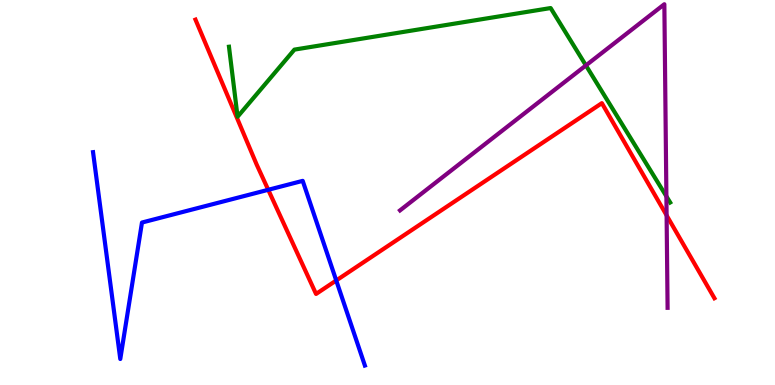[{'lines': ['blue', 'red'], 'intersections': [{'x': 3.46, 'y': 5.07}, {'x': 4.34, 'y': 2.72}]}, {'lines': ['green', 'red'], 'intersections': []}, {'lines': ['purple', 'red'], 'intersections': [{'x': 8.6, 'y': 4.41}]}, {'lines': ['blue', 'green'], 'intersections': []}, {'lines': ['blue', 'purple'], 'intersections': []}, {'lines': ['green', 'purple'], 'intersections': [{'x': 7.56, 'y': 8.3}, {'x': 8.6, 'y': 4.9}]}]